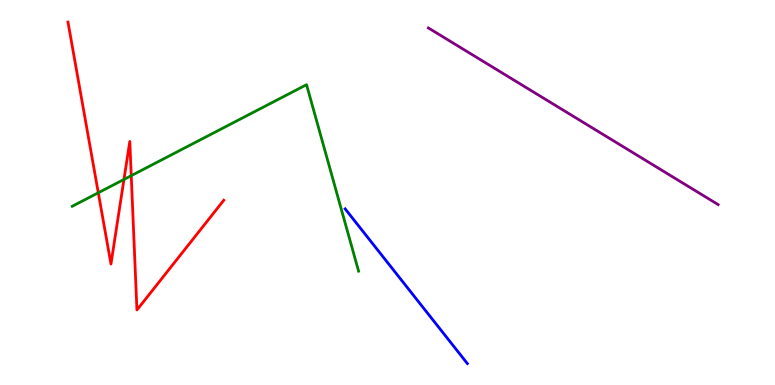[{'lines': ['blue', 'red'], 'intersections': []}, {'lines': ['green', 'red'], 'intersections': [{'x': 1.27, 'y': 4.99}, {'x': 1.6, 'y': 5.34}, {'x': 1.69, 'y': 5.44}]}, {'lines': ['purple', 'red'], 'intersections': []}, {'lines': ['blue', 'green'], 'intersections': []}, {'lines': ['blue', 'purple'], 'intersections': []}, {'lines': ['green', 'purple'], 'intersections': []}]